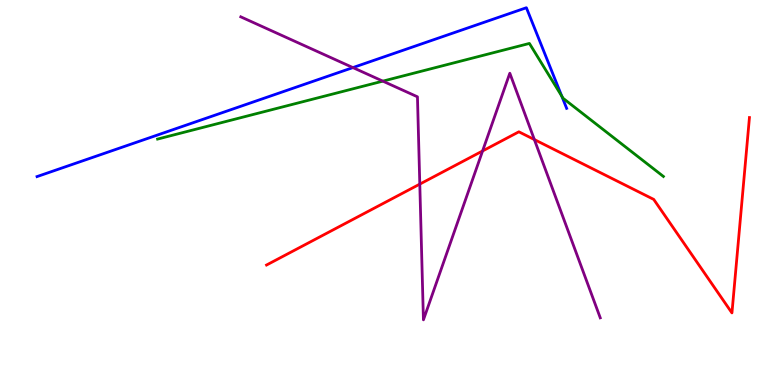[{'lines': ['blue', 'red'], 'intersections': []}, {'lines': ['green', 'red'], 'intersections': []}, {'lines': ['purple', 'red'], 'intersections': [{'x': 5.42, 'y': 5.22}, {'x': 6.23, 'y': 6.08}, {'x': 6.89, 'y': 6.37}]}, {'lines': ['blue', 'green'], 'intersections': [{'x': 7.25, 'y': 7.5}]}, {'lines': ['blue', 'purple'], 'intersections': [{'x': 4.55, 'y': 8.24}]}, {'lines': ['green', 'purple'], 'intersections': [{'x': 4.94, 'y': 7.89}]}]